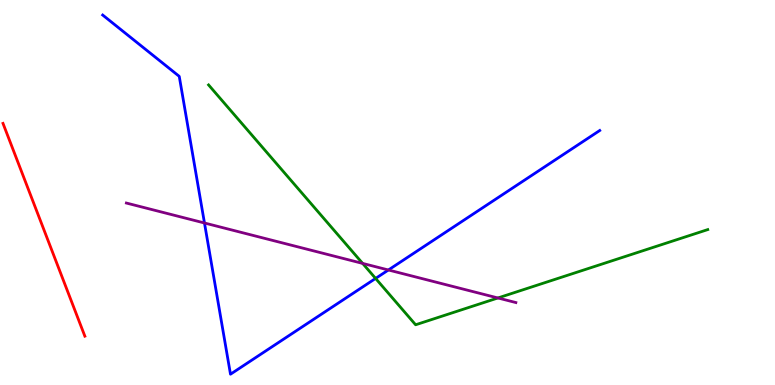[{'lines': ['blue', 'red'], 'intersections': []}, {'lines': ['green', 'red'], 'intersections': []}, {'lines': ['purple', 'red'], 'intersections': []}, {'lines': ['blue', 'green'], 'intersections': [{'x': 4.85, 'y': 2.77}]}, {'lines': ['blue', 'purple'], 'intersections': [{'x': 2.64, 'y': 4.21}, {'x': 5.01, 'y': 2.99}]}, {'lines': ['green', 'purple'], 'intersections': [{'x': 4.68, 'y': 3.16}, {'x': 6.42, 'y': 2.26}]}]